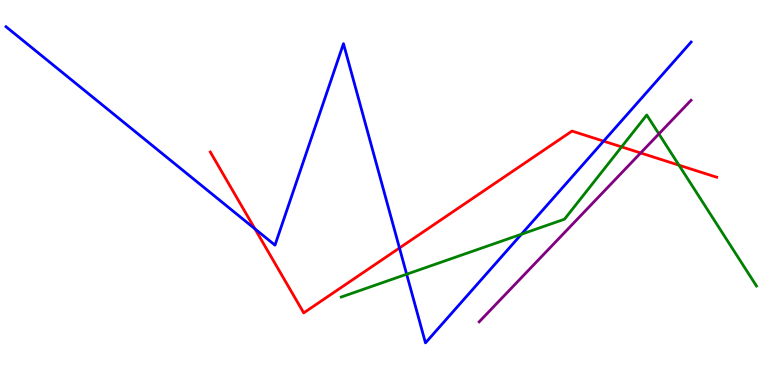[{'lines': ['blue', 'red'], 'intersections': [{'x': 3.29, 'y': 4.06}, {'x': 5.15, 'y': 3.56}, {'x': 7.79, 'y': 6.33}]}, {'lines': ['green', 'red'], 'intersections': [{'x': 8.02, 'y': 6.18}, {'x': 8.76, 'y': 5.71}]}, {'lines': ['purple', 'red'], 'intersections': [{'x': 8.27, 'y': 6.03}]}, {'lines': ['blue', 'green'], 'intersections': [{'x': 5.25, 'y': 2.88}, {'x': 6.73, 'y': 3.92}]}, {'lines': ['blue', 'purple'], 'intersections': []}, {'lines': ['green', 'purple'], 'intersections': [{'x': 8.5, 'y': 6.52}]}]